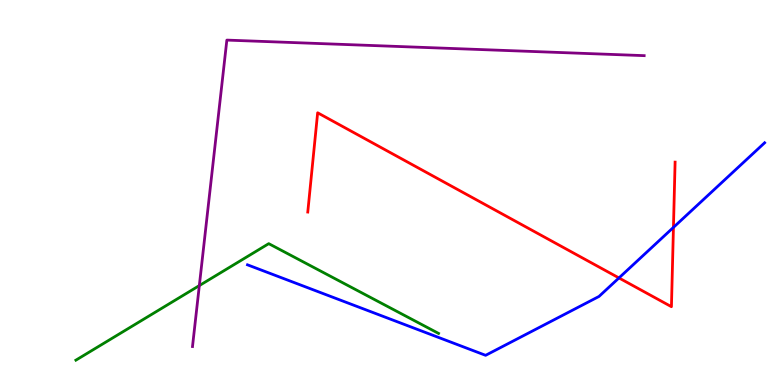[{'lines': ['blue', 'red'], 'intersections': [{'x': 7.99, 'y': 2.78}, {'x': 8.69, 'y': 4.09}]}, {'lines': ['green', 'red'], 'intersections': []}, {'lines': ['purple', 'red'], 'intersections': []}, {'lines': ['blue', 'green'], 'intersections': []}, {'lines': ['blue', 'purple'], 'intersections': []}, {'lines': ['green', 'purple'], 'intersections': [{'x': 2.57, 'y': 2.58}]}]